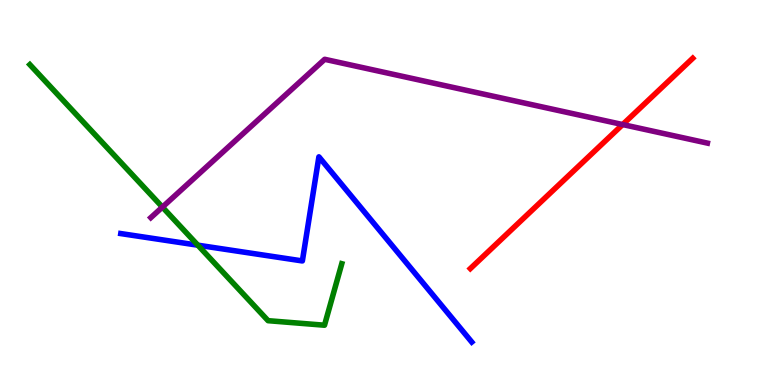[{'lines': ['blue', 'red'], 'intersections': []}, {'lines': ['green', 'red'], 'intersections': []}, {'lines': ['purple', 'red'], 'intersections': [{'x': 8.03, 'y': 6.76}]}, {'lines': ['blue', 'green'], 'intersections': [{'x': 2.55, 'y': 3.63}]}, {'lines': ['blue', 'purple'], 'intersections': []}, {'lines': ['green', 'purple'], 'intersections': [{'x': 2.1, 'y': 4.62}]}]